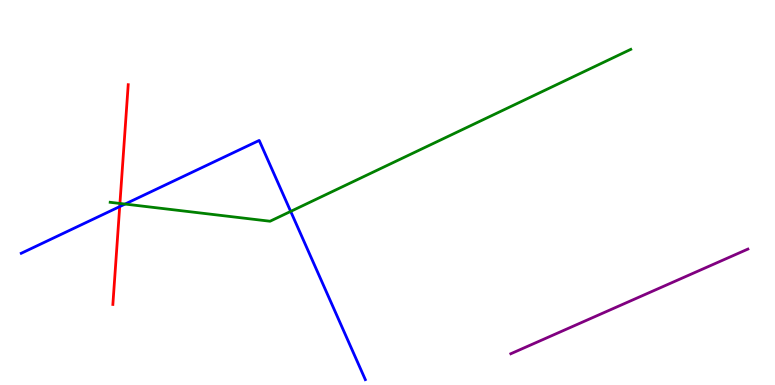[{'lines': ['blue', 'red'], 'intersections': [{'x': 1.54, 'y': 4.63}]}, {'lines': ['green', 'red'], 'intersections': [{'x': 1.55, 'y': 4.72}]}, {'lines': ['purple', 'red'], 'intersections': []}, {'lines': ['blue', 'green'], 'intersections': [{'x': 1.61, 'y': 4.7}, {'x': 3.75, 'y': 4.51}]}, {'lines': ['blue', 'purple'], 'intersections': []}, {'lines': ['green', 'purple'], 'intersections': []}]